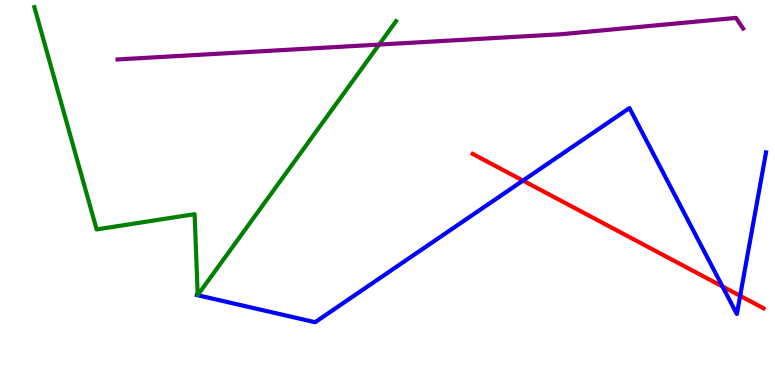[{'lines': ['blue', 'red'], 'intersections': [{'x': 6.75, 'y': 5.31}, {'x': 9.32, 'y': 2.56}, {'x': 9.55, 'y': 2.32}]}, {'lines': ['green', 'red'], 'intersections': []}, {'lines': ['purple', 'red'], 'intersections': []}, {'lines': ['blue', 'green'], 'intersections': []}, {'lines': ['blue', 'purple'], 'intersections': []}, {'lines': ['green', 'purple'], 'intersections': [{'x': 4.89, 'y': 8.84}]}]